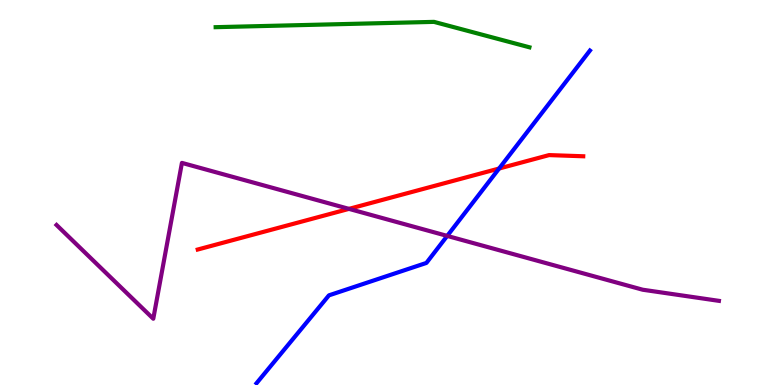[{'lines': ['blue', 'red'], 'intersections': [{'x': 6.44, 'y': 5.62}]}, {'lines': ['green', 'red'], 'intersections': []}, {'lines': ['purple', 'red'], 'intersections': [{'x': 4.5, 'y': 4.57}]}, {'lines': ['blue', 'green'], 'intersections': []}, {'lines': ['blue', 'purple'], 'intersections': [{'x': 5.77, 'y': 3.87}]}, {'lines': ['green', 'purple'], 'intersections': []}]